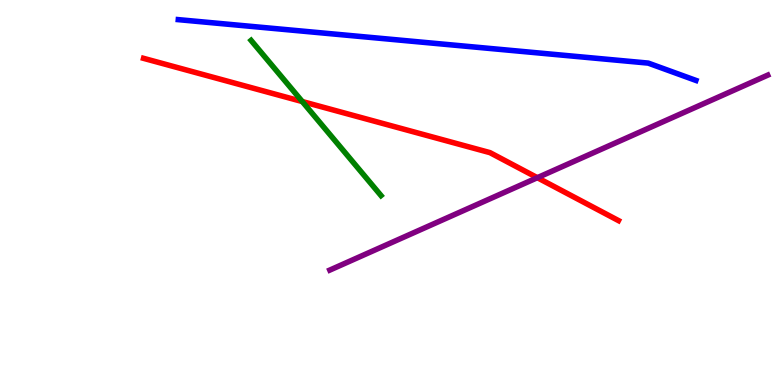[{'lines': ['blue', 'red'], 'intersections': []}, {'lines': ['green', 'red'], 'intersections': [{'x': 3.9, 'y': 7.36}]}, {'lines': ['purple', 'red'], 'intersections': [{'x': 6.93, 'y': 5.38}]}, {'lines': ['blue', 'green'], 'intersections': []}, {'lines': ['blue', 'purple'], 'intersections': []}, {'lines': ['green', 'purple'], 'intersections': []}]